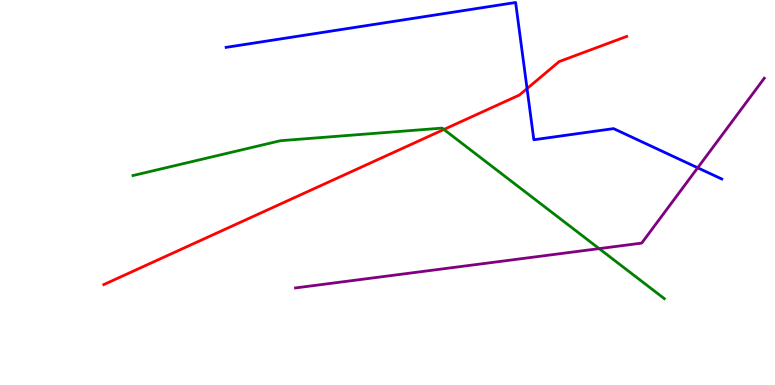[{'lines': ['blue', 'red'], 'intersections': [{'x': 6.8, 'y': 7.7}]}, {'lines': ['green', 'red'], 'intersections': [{'x': 5.73, 'y': 6.64}]}, {'lines': ['purple', 'red'], 'intersections': []}, {'lines': ['blue', 'green'], 'intersections': []}, {'lines': ['blue', 'purple'], 'intersections': [{'x': 9.0, 'y': 5.64}]}, {'lines': ['green', 'purple'], 'intersections': [{'x': 7.73, 'y': 3.54}]}]